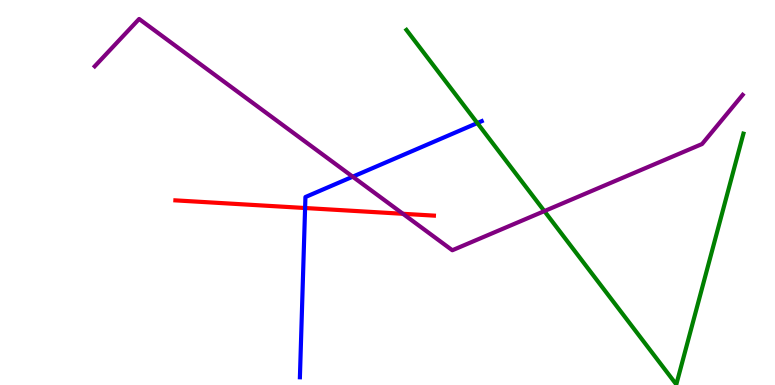[{'lines': ['blue', 'red'], 'intersections': [{'x': 3.94, 'y': 4.6}]}, {'lines': ['green', 'red'], 'intersections': []}, {'lines': ['purple', 'red'], 'intersections': [{'x': 5.2, 'y': 4.45}]}, {'lines': ['blue', 'green'], 'intersections': [{'x': 6.16, 'y': 6.8}]}, {'lines': ['blue', 'purple'], 'intersections': [{'x': 4.55, 'y': 5.41}]}, {'lines': ['green', 'purple'], 'intersections': [{'x': 7.02, 'y': 4.52}]}]